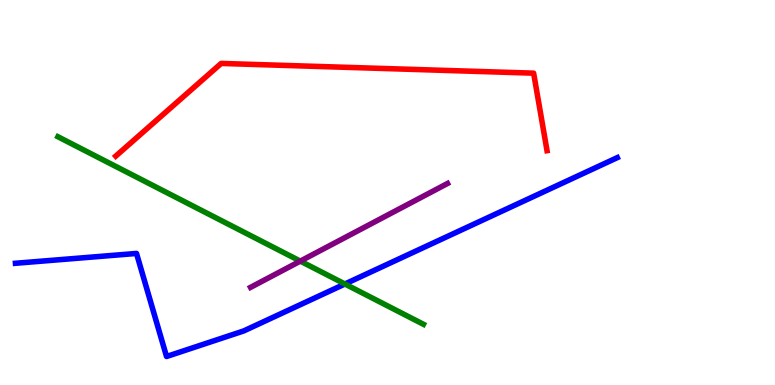[{'lines': ['blue', 'red'], 'intersections': []}, {'lines': ['green', 'red'], 'intersections': []}, {'lines': ['purple', 'red'], 'intersections': []}, {'lines': ['blue', 'green'], 'intersections': [{'x': 4.45, 'y': 2.62}]}, {'lines': ['blue', 'purple'], 'intersections': []}, {'lines': ['green', 'purple'], 'intersections': [{'x': 3.88, 'y': 3.22}]}]